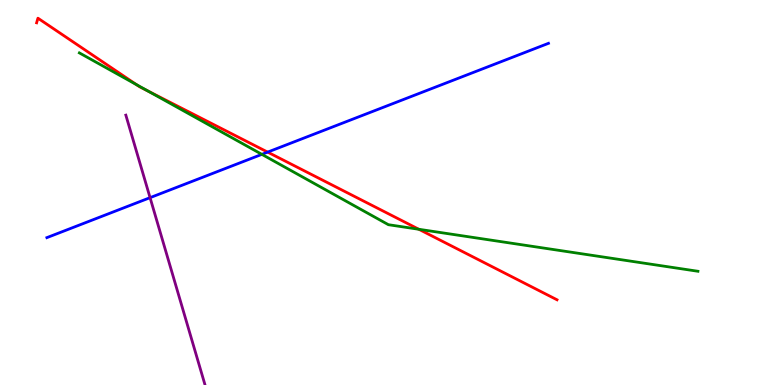[{'lines': ['blue', 'red'], 'intersections': [{'x': 3.45, 'y': 6.05}]}, {'lines': ['green', 'red'], 'intersections': [{'x': 1.76, 'y': 7.8}, {'x': 1.91, 'y': 7.64}, {'x': 5.4, 'y': 4.04}]}, {'lines': ['purple', 'red'], 'intersections': []}, {'lines': ['blue', 'green'], 'intersections': [{'x': 3.38, 'y': 5.99}]}, {'lines': ['blue', 'purple'], 'intersections': [{'x': 1.94, 'y': 4.87}]}, {'lines': ['green', 'purple'], 'intersections': []}]